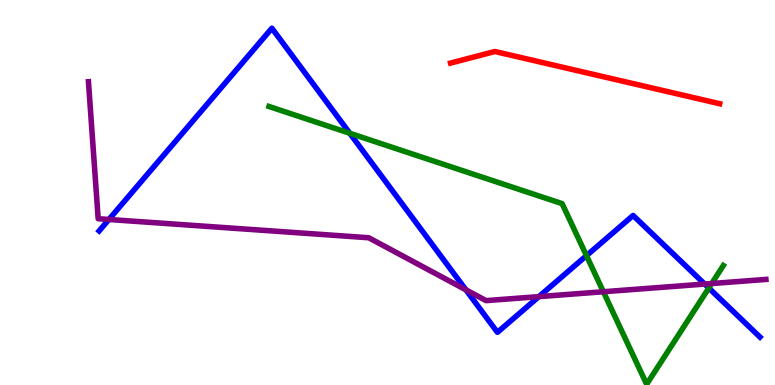[{'lines': ['blue', 'red'], 'intersections': []}, {'lines': ['green', 'red'], 'intersections': []}, {'lines': ['purple', 'red'], 'intersections': []}, {'lines': ['blue', 'green'], 'intersections': [{'x': 4.51, 'y': 6.54}, {'x': 7.57, 'y': 3.36}, {'x': 9.15, 'y': 2.52}]}, {'lines': ['blue', 'purple'], 'intersections': [{'x': 1.41, 'y': 4.3}, {'x': 6.01, 'y': 2.47}, {'x': 6.95, 'y': 2.3}, {'x': 9.09, 'y': 2.62}]}, {'lines': ['green', 'purple'], 'intersections': [{'x': 7.79, 'y': 2.42}, {'x': 9.18, 'y': 2.64}]}]